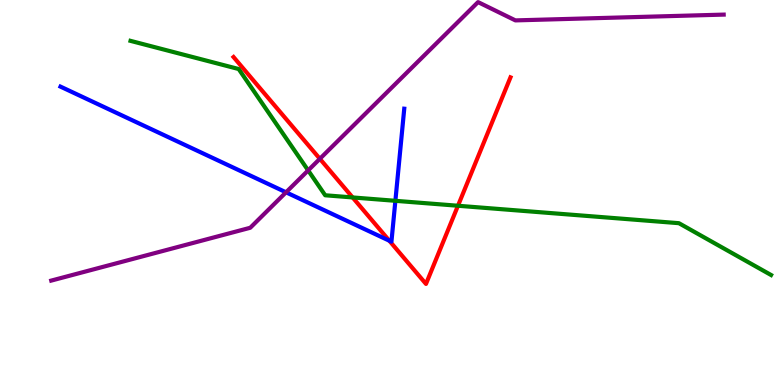[{'lines': ['blue', 'red'], 'intersections': [{'x': 5.02, 'y': 3.75}]}, {'lines': ['green', 'red'], 'intersections': [{'x': 4.55, 'y': 4.87}, {'x': 5.91, 'y': 4.66}]}, {'lines': ['purple', 'red'], 'intersections': [{'x': 4.13, 'y': 5.88}]}, {'lines': ['blue', 'green'], 'intersections': [{'x': 5.1, 'y': 4.78}]}, {'lines': ['blue', 'purple'], 'intersections': [{'x': 3.69, 'y': 5.0}]}, {'lines': ['green', 'purple'], 'intersections': [{'x': 3.98, 'y': 5.57}]}]